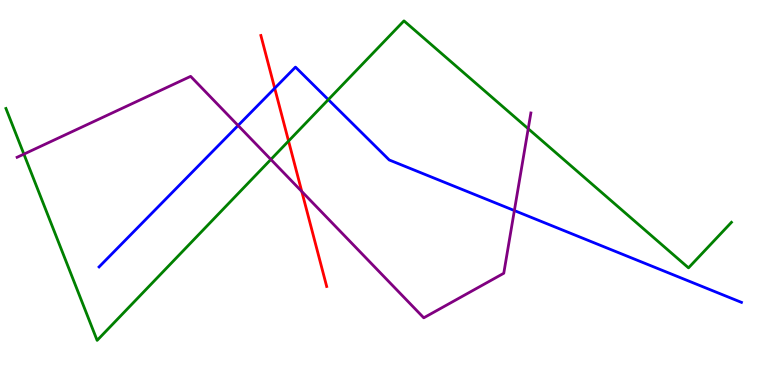[{'lines': ['blue', 'red'], 'intersections': [{'x': 3.54, 'y': 7.71}]}, {'lines': ['green', 'red'], 'intersections': [{'x': 3.72, 'y': 6.34}]}, {'lines': ['purple', 'red'], 'intersections': [{'x': 3.89, 'y': 5.03}]}, {'lines': ['blue', 'green'], 'intersections': [{'x': 4.24, 'y': 7.41}]}, {'lines': ['blue', 'purple'], 'intersections': [{'x': 3.07, 'y': 6.74}, {'x': 6.64, 'y': 4.53}]}, {'lines': ['green', 'purple'], 'intersections': [{'x': 0.308, 'y': 6.0}, {'x': 3.5, 'y': 5.86}, {'x': 6.82, 'y': 6.66}]}]